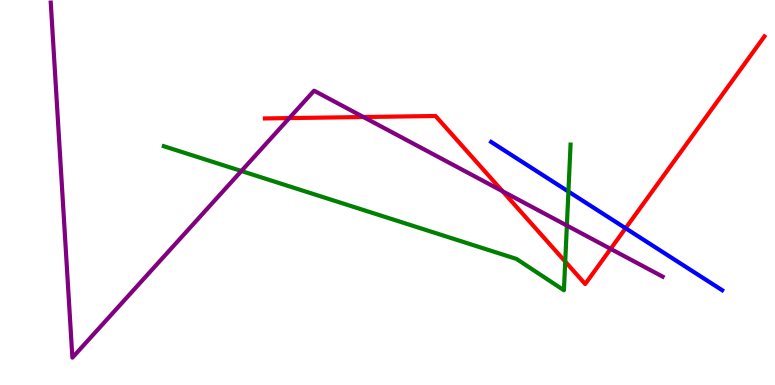[{'lines': ['blue', 'red'], 'intersections': [{'x': 8.07, 'y': 4.07}]}, {'lines': ['green', 'red'], 'intersections': [{'x': 7.29, 'y': 3.21}]}, {'lines': ['purple', 'red'], 'intersections': [{'x': 3.73, 'y': 6.93}, {'x': 4.69, 'y': 6.96}, {'x': 6.48, 'y': 5.03}, {'x': 7.88, 'y': 3.54}]}, {'lines': ['blue', 'green'], 'intersections': [{'x': 7.33, 'y': 5.02}]}, {'lines': ['blue', 'purple'], 'intersections': []}, {'lines': ['green', 'purple'], 'intersections': [{'x': 3.11, 'y': 5.56}, {'x': 7.31, 'y': 4.14}]}]